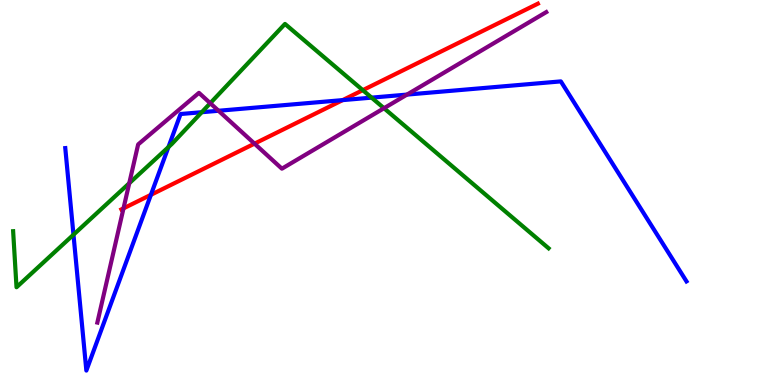[{'lines': ['blue', 'red'], 'intersections': [{'x': 1.95, 'y': 4.94}, {'x': 4.42, 'y': 7.4}]}, {'lines': ['green', 'red'], 'intersections': [{'x': 4.68, 'y': 7.66}]}, {'lines': ['purple', 'red'], 'intersections': [{'x': 1.59, 'y': 4.59}, {'x': 3.28, 'y': 6.27}]}, {'lines': ['blue', 'green'], 'intersections': [{'x': 0.948, 'y': 3.9}, {'x': 2.17, 'y': 6.18}, {'x': 2.6, 'y': 7.09}, {'x': 4.79, 'y': 7.46}]}, {'lines': ['blue', 'purple'], 'intersections': [{'x': 2.82, 'y': 7.12}, {'x': 5.25, 'y': 7.54}]}, {'lines': ['green', 'purple'], 'intersections': [{'x': 1.67, 'y': 5.24}, {'x': 2.71, 'y': 7.32}, {'x': 4.95, 'y': 7.19}]}]